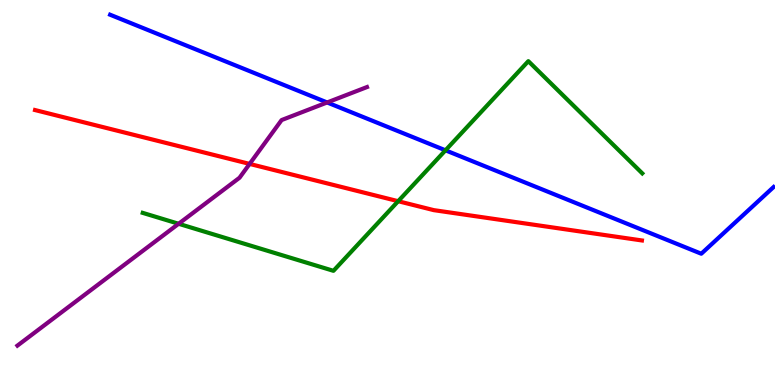[{'lines': ['blue', 'red'], 'intersections': []}, {'lines': ['green', 'red'], 'intersections': [{'x': 5.14, 'y': 4.77}]}, {'lines': ['purple', 'red'], 'intersections': [{'x': 3.22, 'y': 5.74}]}, {'lines': ['blue', 'green'], 'intersections': [{'x': 5.75, 'y': 6.1}]}, {'lines': ['blue', 'purple'], 'intersections': [{'x': 4.22, 'y': 7.34}]}, {'lines': ['green', 'purple'], 'intersections': [{'x': 2.3, 'y': 4.19}]}]